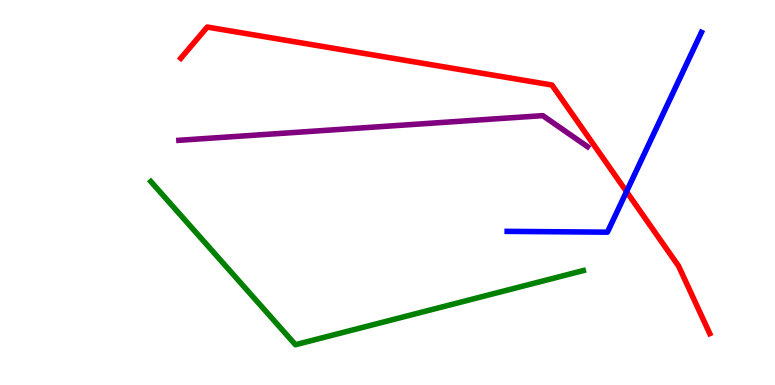[{'lines': ['blue', 'red'], 'intersections': [{'x': 8.08, 'y': 5.02}]}, {'lines': ['green', 'red'], 'intersections': []}, {'lines': ['purple', 'red'], 'intersections': []}, {'lines': ['blue', 'green'], 'intersections': []}, {'lines': ['blue', 'purple'], 'intersections': []}, {'lines': ['green', 'purple'], 'intersections': []}]